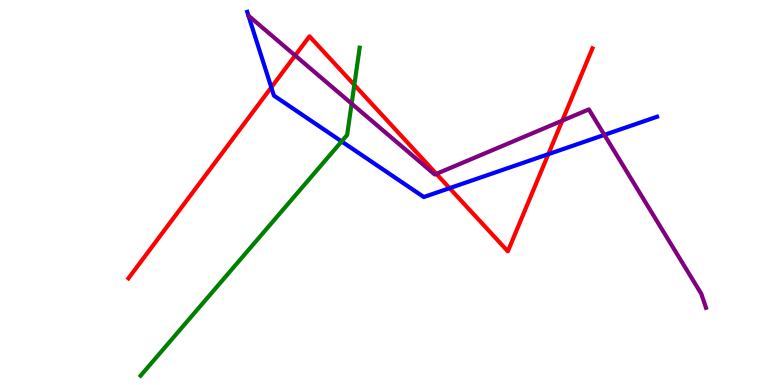[{'lines': ['blue', 'red'], 'intersections': [{'x': 3.5, 'y': 7.73}, {'x': 5.8, 'y': 5.11}, {'x': 7.08, 'y': 6.0}]}, {'lines': ['green', 'red'], 'intersections': [{'x': 4.57, 'y': 7.79}]}, {'lines': ['purple', 'red'], 'intersections': [{'x': 3.81, 'y': 8.56}, {'x': 5.63, 'y': 5.48}, {'x': 7.26, 'y': 6.87}]}, {'lines': ['blue', 'green'], 'intersections': [{'x': 4.41, 'y': 6.33}]}, {'lines': ['blue', 'purple'], 'intersections': [{'x': 7.8, 'y': 6.5}]}, {'lines': ['green', 'purple'], 'intersections': [{'x': 4.54, 'y': 7.31}]}]